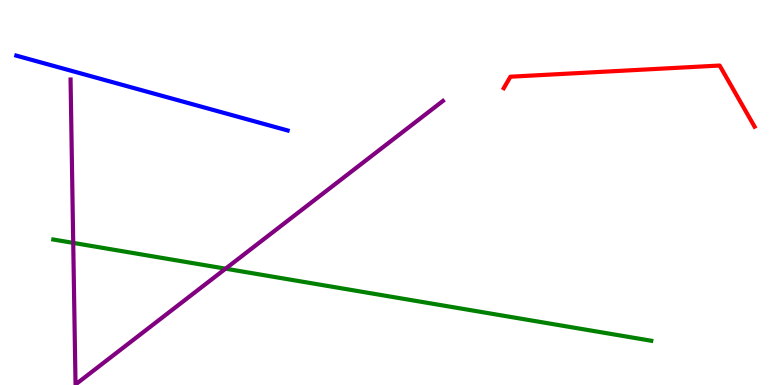[{'lines': ['blue', 'red'], 'intersections': []}, {'lines': ['green', 'red'], 'intersections': []}, {'lines': ['purple', 'red'], 'intersections': []}, {'lines': ['blue', 'green'], 'intersections': []}, {'lines': ['blue', 'purple'], 'intersections': []}, {'lines': ['green', 'purple'], 'intersections': [{'x': 0.945, 'y': 3.69}, {'x': 2.91, 'y': 3.02}]}]